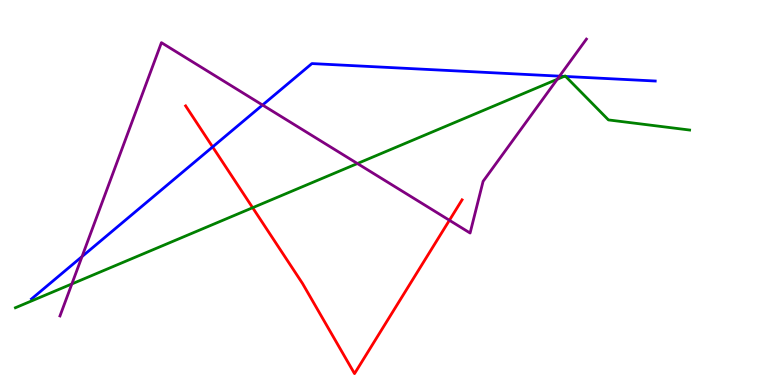[{'lines': ['blue', 'red'], 'intersections': [{'x': 2.74, 'y': 6.18}]}, {'lines': ['green', 'red'], 'intersections': [{'x': 3.26, 'y': 4.6}]}, {'lines': ['purple', 'red'], 'intersections': [{'x': 5.8, 'y': 4.28}]}, {'lines': ['blue', 'green'], 'intersections': [{'x': 7.28, 'y': 8.02}, {'x': 7.3, 'y': 8.01}]}, {'lines': ['blue', 'purple'], 'intersections': [{'x': 1.06, 'y': 3.34}, {'x': 3.39, 'y': 7.27}, {'x': 7.22, 'y': 8.02}]}, {'lines': ['green', 'purple'], 'intersections': [{'x': 0.927, 'y': 2.62}, {'x': 4.61, 'y': 5.75}, {'x': 7.19, 'y': 7.94}]}]